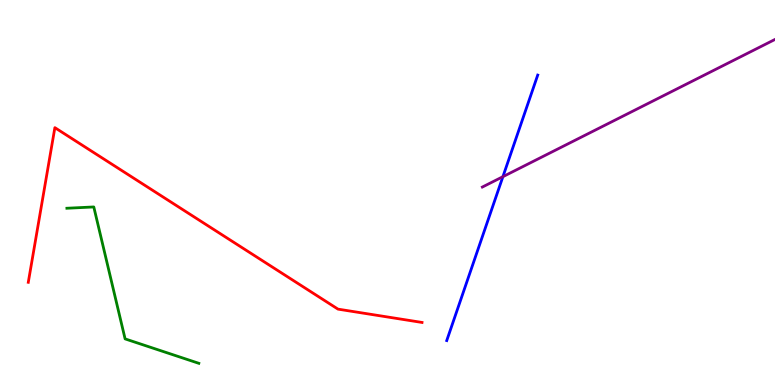[{'lines': ['blue', 'red'], 'intersections': []}, {'lines': ['green', 'red'], 'intersections': []}, {'lines': ['purple', 'red'], 'intersections': []}, {'lines': ['blue', 'green'], 'intersections': []}, {'lines': ['blue', 'purple'], 'intersections': [{'x': 6.49, 'y': 5.41}]}, {'lines': ['green', 'purple'], 'intersections': []}]